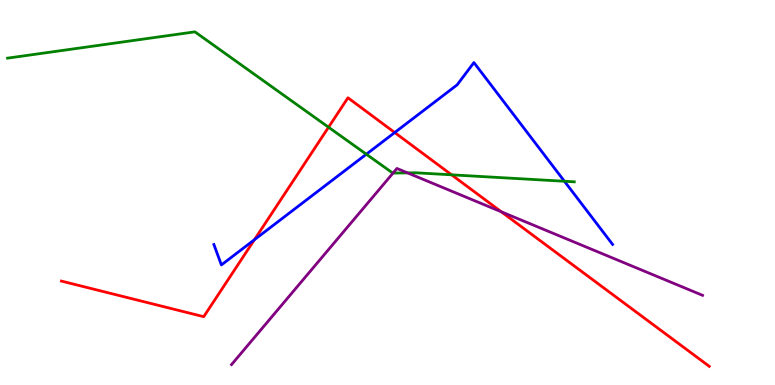[{'lines': ['blue', 'red'], 'intersections': [{'x': 3.28, 'y': 3.77}, {'x': 5.09, 'y': 6.56}]}, {'lines': ['green', 'red'], 'intersections': [{'x': 4.24, 'y': 6.7}, {'x': 5.83, 'y': 5.46}]}, {'lines': ['purple', 'red'], 'intersections': [{'x': 6.47, 'y': 4.5}]}, {'lines': ['blue', 'green'], 'intersections': [{'x': 4.73, 'y': 5.99}, {'x': 7.28, 'y': 5.29}]}, {'lines': ['blue', 'purple'], 'intersections': []}, {'lines': ['green', 'purple'], 'intersections': [{'x': 5.07, 'y': 5.5}, {'x': 5.26, 'y': 5.51}]}]